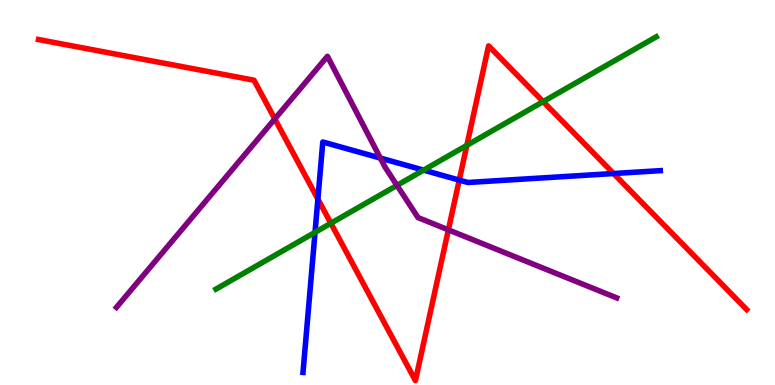[{'lines': ['blue', 'red'], 'intersections': [{'x': 4.1, 'y': 4.83}, {'x': 5.93, 'y': 5.32}, {'x': 7.92, 'y': 5.49}]}, {'lines': ['green', 'red'], 'intersections': [{'x': 4.27, 'y': 4.2}, {'x': 6.02, 'y': 6.22}, {'x': 7.01, 'y': 7.36}]}, {'lines': ['purple', 'red'], 'intersections': [{'x': 3.55, 'y': 6.91}, {'x': 5.79, 'y': 4.03}]}, {'lines': ['blue', 'green'], 'intersections': [{'x': 4.06, 'y': 3.97}, {'x': 5.47, 'y': 5.58}]}, {'lines': ['blue', 'purple'], 'intersections': [{'x': 4.91, 'y': 5.89}]}, {'lines': ['green', 'purple'], 'intersections': [{'x': 5.12, 'y': 5.18}]}]